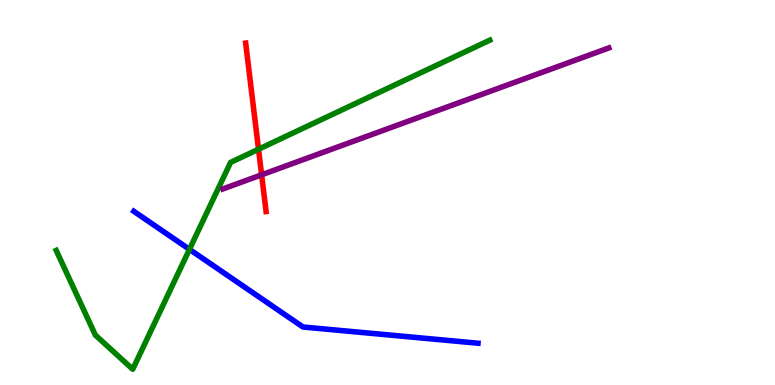[{'lines': ['blue', 'red'], 'intersections': []}, {'lines': ['green', 'red'], 'intersections': [{'x': 3.34, 'y': 6.12}]}, {'lines': ['purple', 'red'], 'intersections': [{'x': 3.38, 'y': 5.46}]}, {'lines': ['blue', 'green'], 'intersections': [{'x': 2.44, 'y': 3.52}]}, {'lines': ['blue', 'purple'], 'intersections': []}, {'lines': ['green', 'purple'], 'intersections': []}]